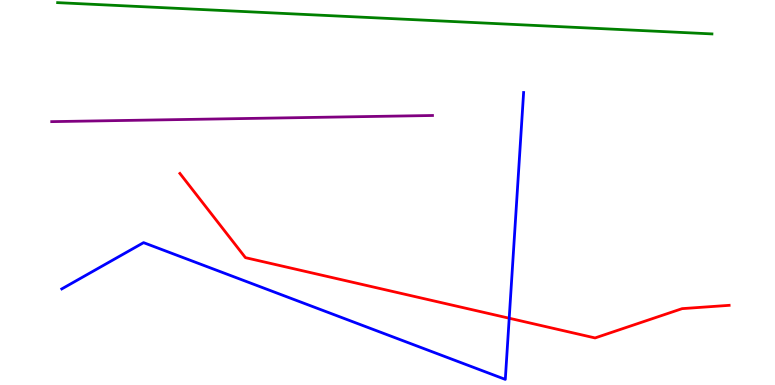[{'lines': ['blue', 'red'], 'intersections': [{'x': 6.57, 'y': 1.73}]}, {'lines': ['green', 'red'], 'intersections': []}, {'lines': ['purple', 'red'], 'intersections': []}, {'lines': ['blue', 'green'], 'intersections': []}, {'lines': ['blue', 'purple'], 'intersections': []}, {'lines': ['green', 'purple'], 'intersections': []}]